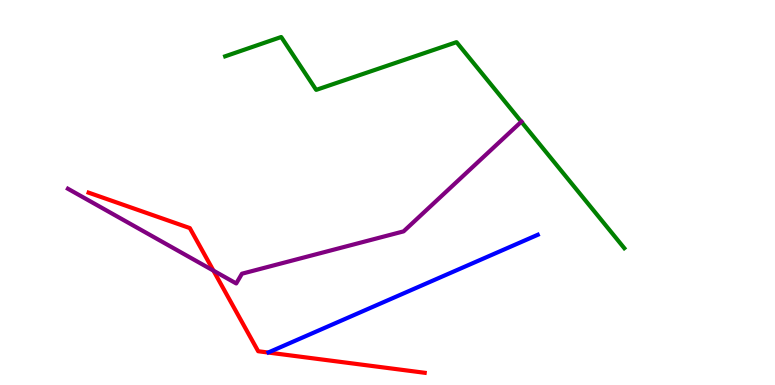[{'lines': ['blue', 'red'], 'intersections': []}, {'lines': ['green', 'red'], 'intersections': []}, {'lines': ['purple', 'red'], 'intersections': [{'x': 2.75, 'y': 2.97}]}, {'lines': ['blue', 'green'], 'intersections': []}, {'lines': ['blue', 'purple'], 'intersections': []}, {'lines': ['green', 'purple'], 'intersections': [{'x': 6.73, 'y': 6.84}]}]